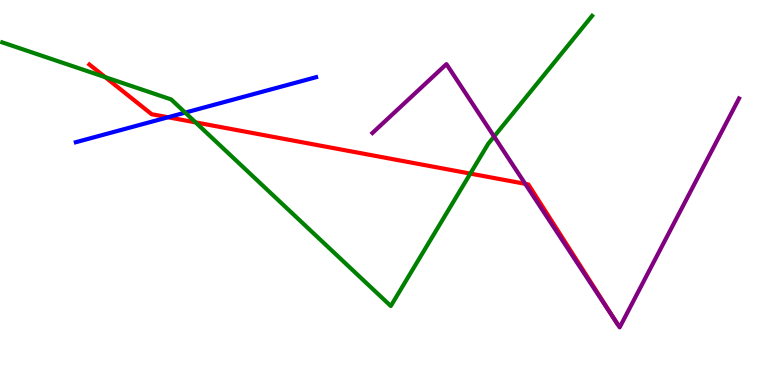[{'lines': ['blue', 'red'], 'intersections': [{'x': 2.17, 'y': 6.95}]}, {'lines': ['green', 'red'], 'intersections': [{'x': 1.36, 'y': 8.0}, {'x': 2.52, 'y': 6.82}, {'x': 6.07, 'y': 5.49}]}, {'lines': ['purple', 'red'], 'intersections': [{'x': 6.78, 'y': 5.23}]}, {'lines': ['blue', 'green'], 'intersections': [{'x': 2.39, 'y': 7.07}]}, {'lines': ['blue', 'purple'], 'intersections': []}, {'lines': ['green', 'purple'], 'intersections': [{'x': 6.38, 'y': 6.45}]}]